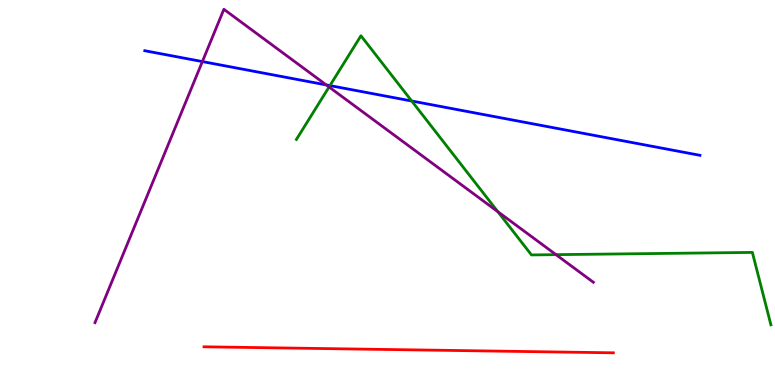[{'lines': ['blue', 'red'], 'intersections': []}, {'lines': ['green', 'red'], 'intersections': []}, {'lines': ['purple', 'red'], 'intersections': []}, {'lines': ['blue', 'green'], 'intersections': [{'x': 4.26, 'y': 7.78}, {'x': 5.31, 'y': 7.38}]}, {'lines': ['blue', 'purple'], 'intersections': [{'x': 2.61, 'y': 8.4}, {'x': 4.21, 'y': 7.79}]}, {'lines': ['green', 'purple'], 'intersections': [{'x': 4.25, 'y': 7.74}, {'x': 6.42, 'y': 4.5}, {'x': 7.17, 'y': 3.39}]}]